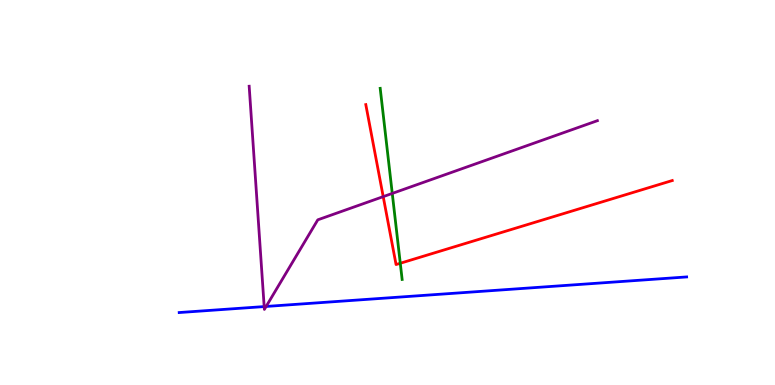[{'lines': ['blue', 'red'], 'intersections': []}, {'lines': ['green', 'red'], 'intersections': [{'x': 5.16, 'y': 3.16}]}, {'lines': ['purple', 'red'], 'intersections': [{'x': 4.94, 'y': 4.89}]}, {'lines': ['blue', 'green'], 'intersections': []}, {'lines': ['blue', 'purple'], 'intersections': [{'x': 3.41, 'y': 2.04}, {'x': 3.43, 'y': 2.04}]}, {'lines': ['green', 'purple'], 'intersections': [{'x': 5.06, 'y': 4.98}]}]